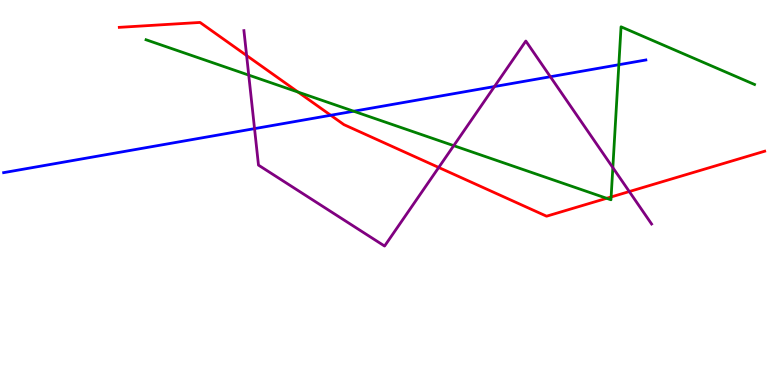[{'lines': ['blue', 'red'], 'intersections': [{'x': 4.27, 'y': 7.01}]}, {'lines': ['green', 'red'], 'intersections': [{'x': 3.85, 'y': 7.61}, {'x': 7.83, 'y': 4.85}, {'x': 7.89, 'y': 4.88}]}, {'lines': ['purple', 'red'], 'intersections': [{'x': 3.18, 'y': 8.56}, {'x': 5.66, 'y': 5.65}, {'x': 8.12, 'y': 5.02}]}, {'lines': ['blue', 'green'], 'intersections': [{'x': 4.56, 'y': 7.11}, {'x': 7.98, 'y': 8.32}]}, {'lines': ['blue', 'purple'], 'intersections': [{'x': 3.28, 'y': 6.66}, {'x': 6.38, 'y': 7.75}, {'x': 7.1, 'y': 8.01}]}, {'lines': ['green', 'purple'], 'intersections': [{'x': 3.21, 'y': 8.05}, {'x': 5.85, 'y': 6.22}, {'x': 7.91, 'y': 5.65}]}]